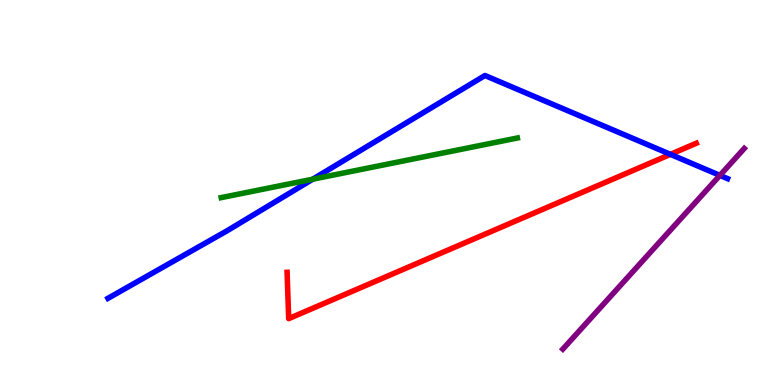[{'lines': ['blue', 'red'], 'intersections': [{'x': 8.65, 'y': 5.99}]}, {'lines': ['green', 'red'], 'intersections': []}, {'lines': ['purple', 'red'], 'intersections': []}, {'lines': ['blue', 'green'], 'intersections': [{'x': 4.04, 'y': 5.35}]}, {'lines': ['blue', 'purple'], 'intersections': [{'x': 9.29, 'y': 5.44}]}, {'lines': ['green', 'purple'], 'intersections': []}]